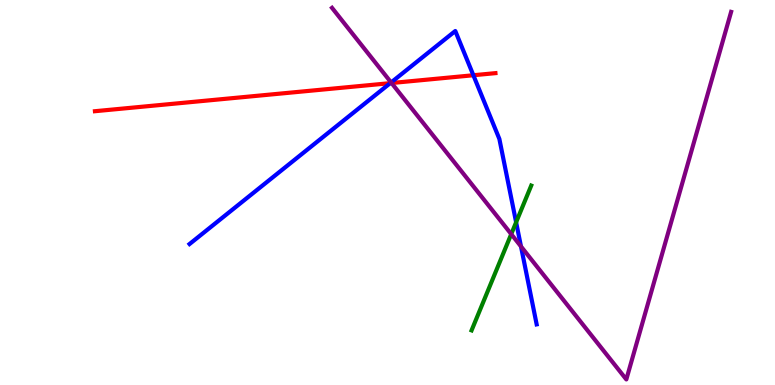[{'lines': ['blue', 'red'], 'intersections': [{'x': 5.04, 'y': 7.84}, {'x': 6.11, 'y': 8.05}]}, {'lines': ['green', 'red'], 'intersections': []}, {'lines': ['purple', 'red'], 'intersections': [{'x': 5.05, 'y': 7.84}]}, {'lines': ['blue', 'green'], 'intersections': [{'x': 6.66, 'y': 4.23}]}, {'lines': ['blue', 'purple'], 'intersections': [{'x': 5.05, 'y': 7.86}, {'x': 6.72, 'y': 3.6}]}, {'lines': ['green', 'purple'], 'intersections': [{'x': 6.6, 'y': 3.92}]}]